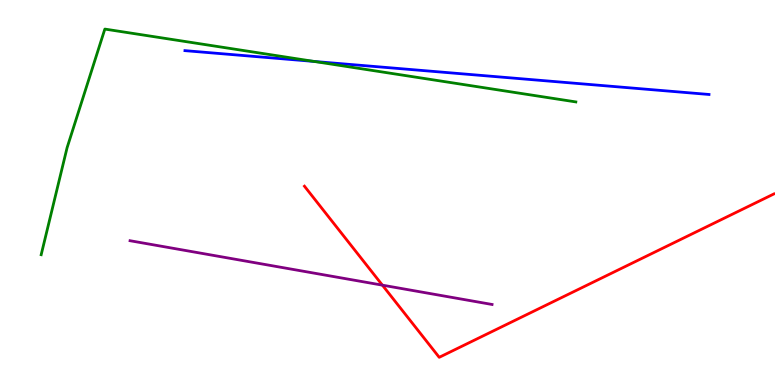[{'lines': ['blue', 'red'], 'intersections': []}, {'lines': ['green', 'red'], 'intersections': []}, {'lines': ['purple', 'red'], 'intersections': [{'x': 4.93, 'y': 2.59}]}, {'lines': ['blue', 'green'], 'intersections': [{'x': 4.05, 'y': 8.4}]}, {'lines': ['blue', 'purple'], 'intersections': []}, {'lines': ['green', 'purple'], 'intersections': []}]